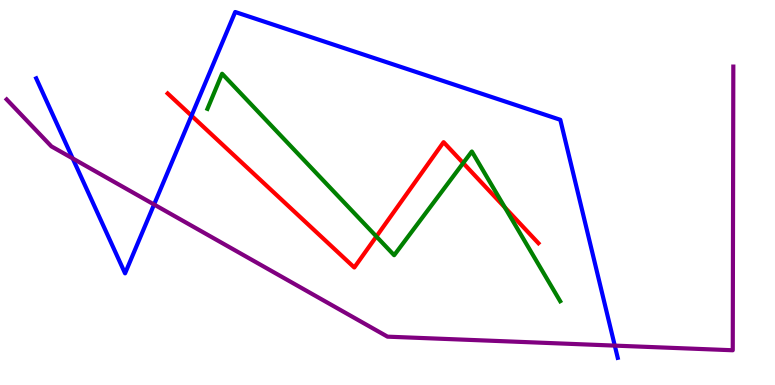[{'lines': ['blue', 'red'], 'intersections': [{'x': 2.47, 'y': 6.99}]}, {'lines': ['green', 'red'], 'intersections': [{'x': 4.86, 'y': 3.86}, {'x': 5.98, 'y': 5.76}, {'x': 6.51, 'y': 4.61}]}, {'lines': ['purple', 'red'], 'intersections': []}, {'lines': ['blue', 'green'], 'intersections': []}, {'lines': ['blue', 'purple'], 'intersections': [{'x': 0.938, 'y': 5.88}, {'x': 1.99, 'y': 4.69}, {'x': 7.93, 'y': 1.02}]}, {'lines': ['green', 'purple'], 'intersections': []}]